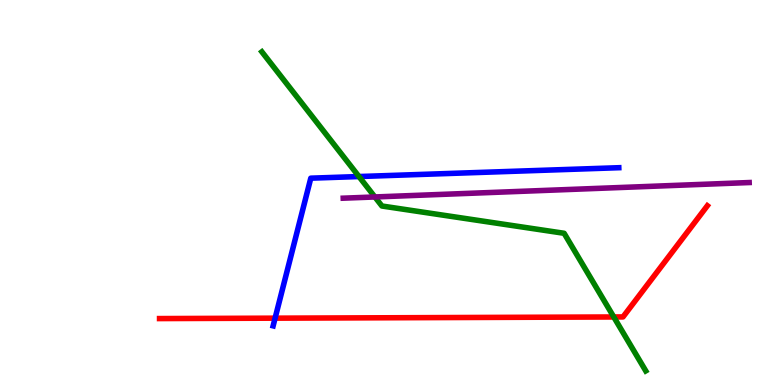[{'lines': ['blue', 'red'], 'intersections': [{'x': 3.55, 'y': 1.74}]}, {'lines': ['green', 'red'], 'intersections': [{'x': 7.92, 'y': 1.77}]}, {'lines': ['purple', 'red'], 'intersections': []}, {'lines': ['blue', 'green'], 'intersections': [{'x': 4.63, 'y': 5.41}]}, {'lines': ['blue', 'purple'], 'intersections': []}, {'lines': ['green', 'purple'], 'intersections': [{'x': 4.84, 'y': 4.88}]}]